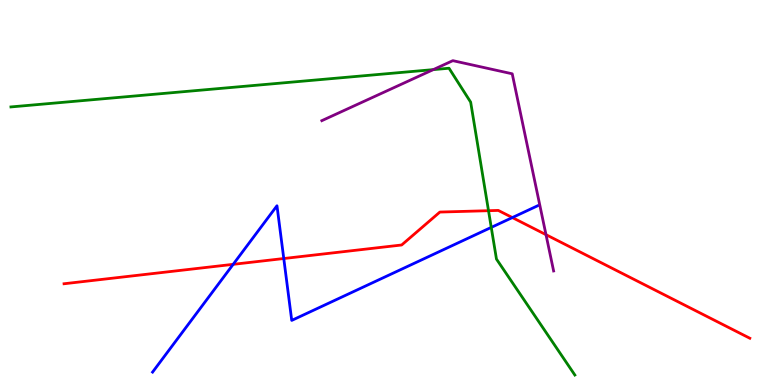[{'lines': ['blue', 'red'], 'intersections': [{'x': 3.01, 'y': 3.13}, {'x': 3.66, 'y': 3.29}, {'x': 6.61, 'y': 4.35}]}, {'lines': ['green', 'red'], 'intersections': [{'x': 6.3, 'y': 4.53}]}, {'lines': ['purple', 'red'], 'intersections': [{'x': 7.05, 'y': 3.9}]}, {'lines': ['blue', 'green'], 'intersections': [{'x': 6.34, 'y': 4.09}]}, {'lines': ['blue', 'purple'], 'intersections': []}, {'lines': ['green', 'purple'], 'intersections': [{'x': 5.59, 'y': 8.19}]}]